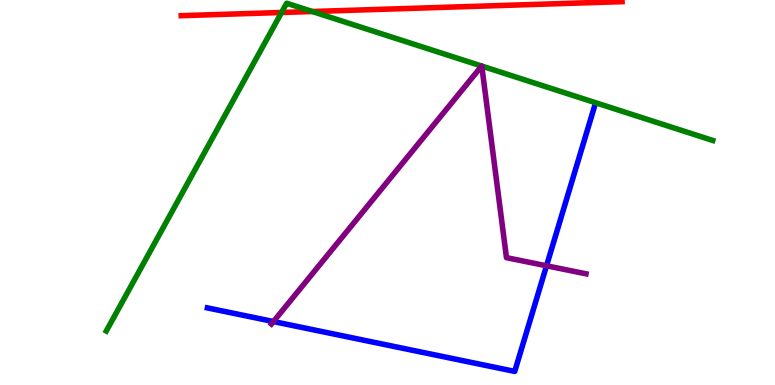[{'lines': ['blue', 'red'], 'intersections': []}, {'lines': ['green', 'red'], 'intersections': [{'x': 3.63, 'y': 9.68}, {'x': 4.03, 'y': 9.7}]}, {'lines': ['purple', 'red'], 'intersections': []}, {'lines': ['blue', 'green'], 'intersections': []}, {'lines': ['blue', 'purple'], 'intersections': [{'x': 3.53, 'y': 1.65}, {'x': 7.05, 'y': 3.1}]}, {'lines': ['green', 'purple'], 'intersections': [{'x': 6.22, 'y': 8.28}, {'x': 6.22, 'y': 8.28}]}]